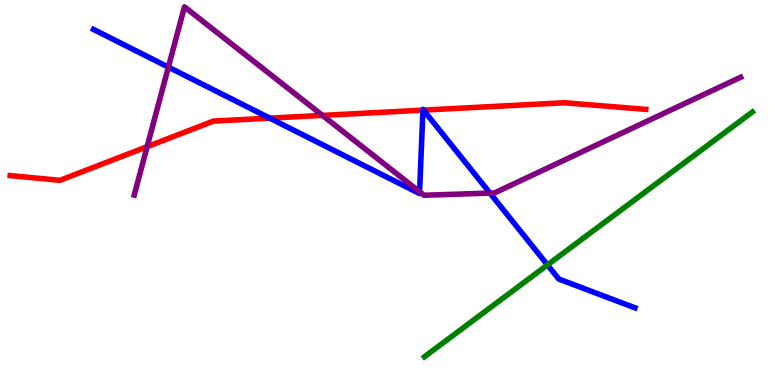[{'lines': ['blue', 'red'], 'intersections': [{'x': 3.48, 'y': 6.93}, {'x': 5.46, 'y': 7.14}, {'x': 5.46, 'y': 7.14}]}, {'lines': ['green', 'red'], 'intersections': []}, {'lines': ['purple', 'red'], 'intersections': [{'x': 1.9, 'y': 6.19}, {'x': 4.16, 'y': 7.0}]}, {'lines': ['blue', 'green'], 'intersections': [{'x': 7.06, 'y': 3.12}]}, {'lines': ['blue', 'purple'], 'intersections': [{'x': 2.17, 'y': 8.26}, {'x': 5.41, 'y': 5.02}, {'x': 6.32, 'y': 4.98}]}, {'lines': ['green', 'purple'], 'intersections': []}]